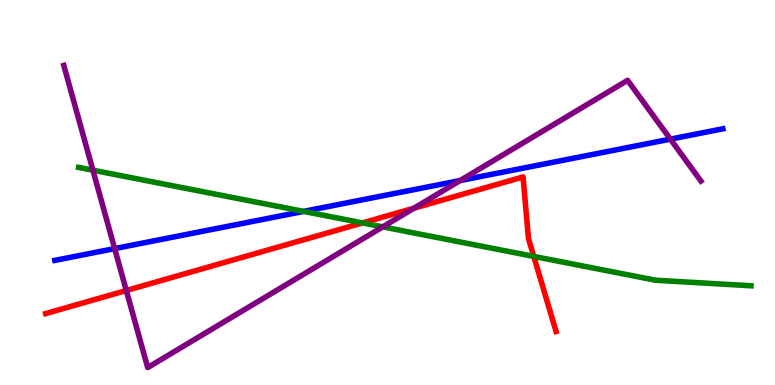[{'lines': ['blue', 'red'], 'intersections': []}, {'lines': ['green', 'red'], 'intersections': [{'x': 4.68, 'y': 4.21}, {'x': 6.89, 'y': 3.34}]}, {'lines': ['purple', 'red'], 'intersections': [{'x': 1.63, 'y': 2.45}, {'x': 5.34, 'y': 4.59}]}, {'lines': ['blue', 'green'], 'intersections': [{'x': 3.92, 'y': 4.51}]}, {'lines': ['blue', 'purple'], 'intersections': [{'x': 1.48, 'y': 3.54}, {'x': 5.94, 'y': 5.31}, {'x': 8.65, 'y': 6.39}]}, {'lines': ['green', 'purple'], 'intersections': [{'x': 1.2, 'y': 5.58}, {'x': 4.94, 'y': 4.11}]}]